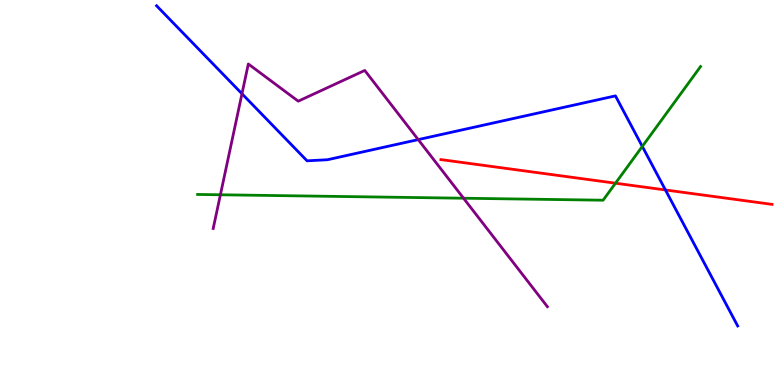[{'lines': ['blue', 'red'], 'intersections': [{'x': 8.59, 'y': 5.07}]}, {'lines': ['green', 'red'], 'intersections': [{'x': 7.94, 'y': 5.24}]}, {'lines': ['purple', 'red'], 'intersections': []}, {'lines': ['blue', 'green'], 'intersections': [{'x': 8.29, 'y': 6.2}]}, {'lines': ['blue', 'purple'], 'intersections': [{'x': 3.12, 'y': 7.56}, {'x': 5.4, 'y': 6.37}]}, {'lines': ['green', 'purple'], 'intersections': [{'x': 2.84, 'y': 4.94}, {'x': 5.98, 'y': 4.85}]}]